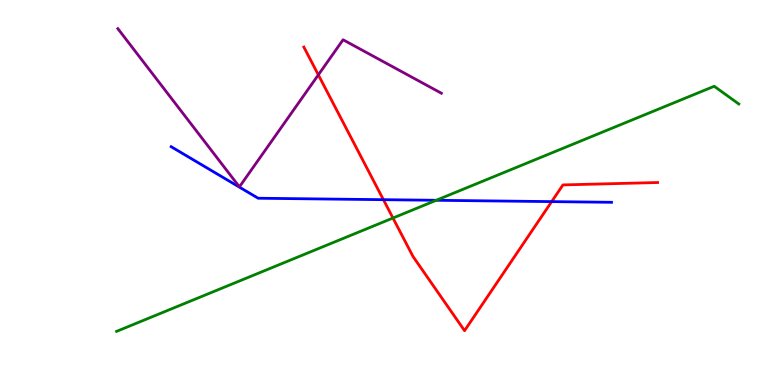[{'lines': ['blue', 'red'], 'intersections': [{'x': 4.95, 'y': 4.81}, {'x': 7.12, 'y': 4.76}]}, {'lines': ['green', 'red'], 'intersections': [{'x': 5.07, 'y': 4.34}]}, {'lines': ['purple', 'red'], 'intersections': [{'x': 4.11, 'y': 8.06}]}, {'lines': ['blue', 'green'], 'intersections': [{'x': 5.63, 'y': 4.8}]}, {'lines': ['blue', 'purple'], 'intersections': []}, {'lines': ['green', 'purple'], 'intersections': []}]